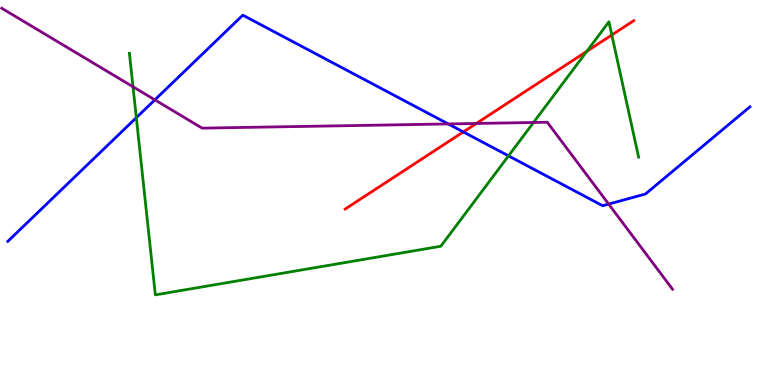[{'lines': ['blue', 'red'], 'intersections': [{'x': 5.98, 'y': 6.57}]}, {'lines': ['green', 'red'], 'intersections': [{'x': 7.57, 'y': 8.67}, {'x': 7.89, 'y': 9.09}]}, {'lines': ['purple', 'red'], 'intersections': [{'x': 6.15, 'y': 6.79}]}, {'lines': ['blue', 'green'], 'intersections': [{'x': 1.76, 'y': 6.94}, {'x': 6.56, 'y': 5.95}]}, {'lines': ['blue', 'purple'], 'intersections': [{'x': 2.0, 'y': 7.41}, {'x': 5.78, 'y': 6.78}, {'x': 7.85, 'y': 4.7}]}, {'lines': ['green', 'purple'], 'intersections': [{'x': 1.72, 'y': 7.75}, {'x': 6.88, 'y': 6.82}]}]